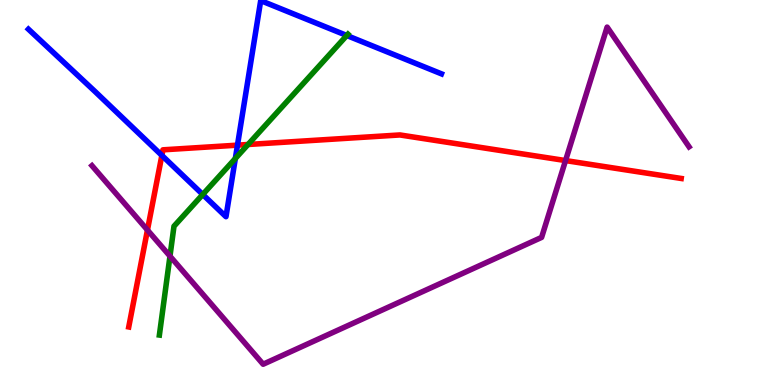[{'lines': ['blue', 'red'], 'intersections': [{'x': 2.09, 'y': 5.96}, {'x': 3.06, 'y': 6.23}]}, {'lines': ['green', 'red'], 'intersections': [{'x': 3.2, 'y': 6.25}]}, {'lines': ['purple', 'red'], 'intersections': [{'x': 1.9, 'y': 4.02}, {'x': 7.3, 'y': 5.83}]}, {'lines': ['blue', 'green'], 'intersections': [{'x': 2.62, 'y': 4.95}, {'x': 3.04, 'y': 5.88}, {'x': 4.47, 'y': 9.08}]}, {'lines': ['blue', 'purple'], 'intersections': []}, {'lines': ['green', 'purple'], 'intersections': [{'x': 2.19, 'y': 3.35}]}]